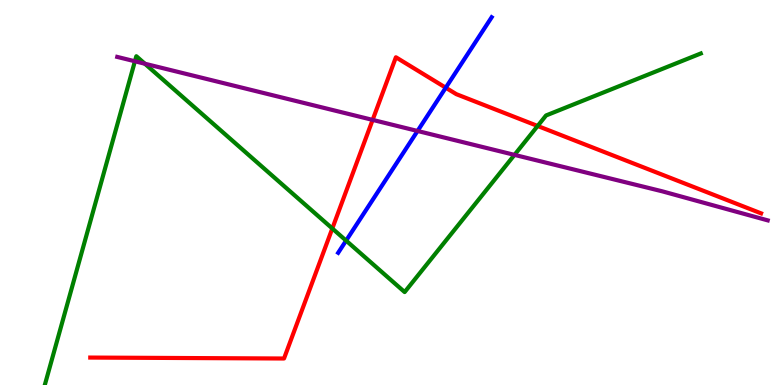[{'lines': ['blue', 'red'], 'intersections': [{'x': 5.75, 'y': 7.72}]}, {'lines': ['green', 'red'], 'intersections': [{'x': 4.29, 'y': 4.07}, {'x': 6.94, 'y': 6.73}]}, {'lines': ['purple', 'red'], 'intersections': [{'x': 4.81, 'y': 6.89}]}, {'lines': ['blue', 'green'], 'intersections': [{'x': 4.47, 'y': 3.75}]}, {'lines': ['blue', 'purple'], 'intersections': [{'x': 5.39, 'y': 6.6}]}, {'lines': ['green', 'purple'], 'intersections': [{'x': 1.74, 'y': 8.41}, {'x': 1.87, 'y': 8.34}, {'x': 6.64, 'y': 5.98}]}]